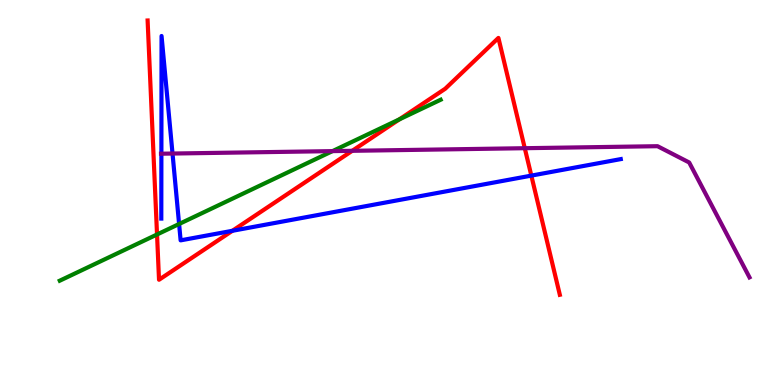[{'lines': ['blue', 'red'], 'intersections': [{'x': 3.0, 'y': 4.01}, {'x': 6.86, 'y': 5.44}]}, {'lines': ['green', 'red'], 'intersections': [{'x': 2.03, 'y': 3.91}, {'x': 5.15, 'y': 6.9}]}, {'lines': ['purple', 'red'], 'intersections': [{'x': 4.54, 'y': 6.08}, {'x': 6.77, 'y': 6.15}]}, {'lines': ['blue', 'green'], 'intersections': [{'x': 2.31, 'y': 4.18}]}, {'lines': ['blue', 'purple'], 'intersections': [{'x': 2.08, 'y': 6.01}, {'x': 2.23, 'y': 6.01}]}, {'lines': ['green', 'purple'], 'intersections': [{'x': 4.29, 'y': 6.07}]}]